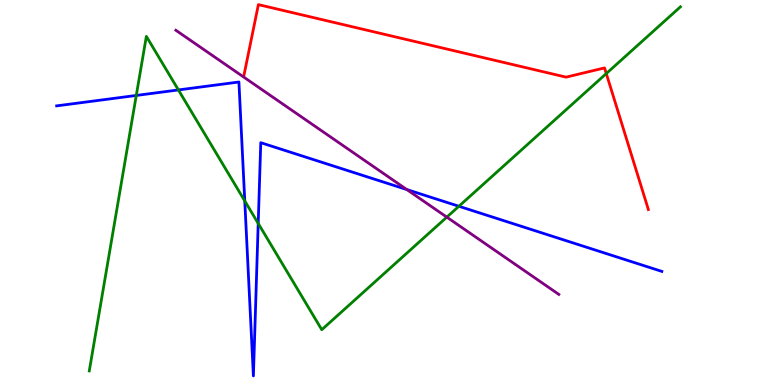[{'lines': ['blue', 'red'], 'intersections': []}, {'lines': ['green', 'red'], 'intersections': [{'x': 7.82, 'y': 8.09}]}, {'lines': ['purple', 'red'], 'intersections': []}, {'lines': ['blue', 'green'], 'intersections': [{'x': 1.76, 'y': 7.52}, {'x': 2.3, 'y': 7.66}, {'x': 3.16, 'y': 4.78}, {'x': 3.33, 'y': 4.2}, {'x': 5.92, 'y': 4.64}]}, {'lines': ['blue', 'purple'], 'intersections': [{'x': 5.25, 'y': 5.08}]}, {'lines': ['green', 'purple'], 'intersections': [{'x': 5.77, 'y': 4.36}]}]